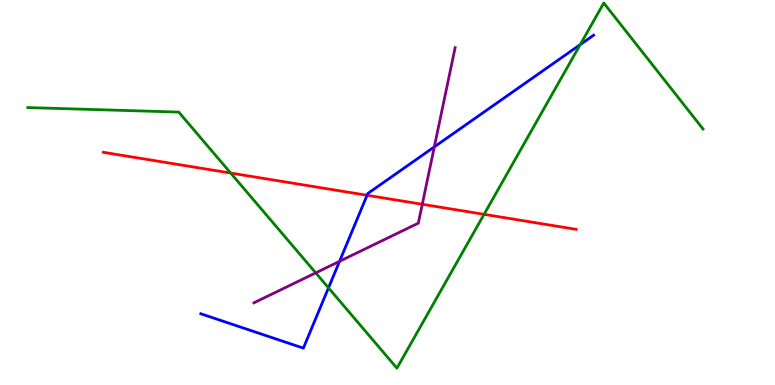[{'lines': ['blue', 'red'], 'intersections': [{'x': 4.74, 'y': 4.93}]}, {'lines': ['green', 'red'], 'intersections': [{'x': 2.98, 'y': 5.51}, {'x': 6.25, 'y': 4.43}]}, {'lines': ['purple', 'red'], 'intersections': [{'x': 5.45, 'y': 4.69}]}, {'lines': ['blue', 'green'], 'intersections': [{'x': 4.24, 'y': 2.52}, {'x': 7.49, 'y': 8.84}]}, {'lines': ['blue', 'purple'], 'intersections': [{'x': 4.38, 'y': 3.21}, {'x': 5.6, 'y': 6.18}]}, {'lines': ['green', 'purple'], 'intersections': [{'x': 4.07, 'y': 2.91}]}]